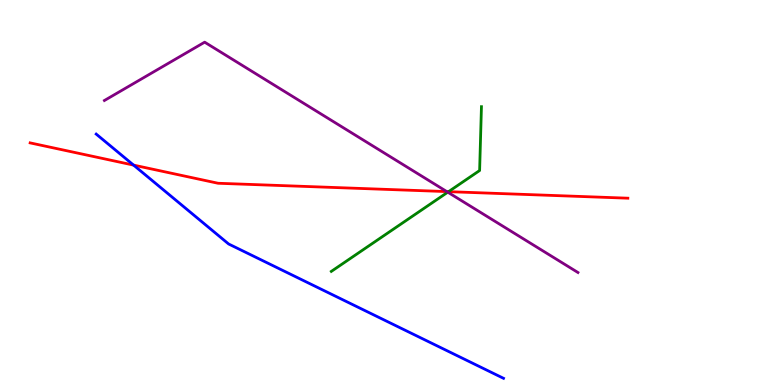[{'lines': ['blue', 'red'], 'intersections': [{'x': 1.72, 'y': 5.71}]}, {'lines': ['green', 'red'], 'intersections': [{'x': 5.79, 'y': 5.02}]}, {'lines': ['purple', 'red'], 'intersections': [{'x': 5.77, 'y': 5.02}]}, {'lines': ['blue', 'green'], 'intersections': []}, {'lines': ['blue', 'purple'], 'intersections': []}, {'lines': ['green', 'purple'], 'intersections': [{'x': 5.78, 'y': 5.01}]}]